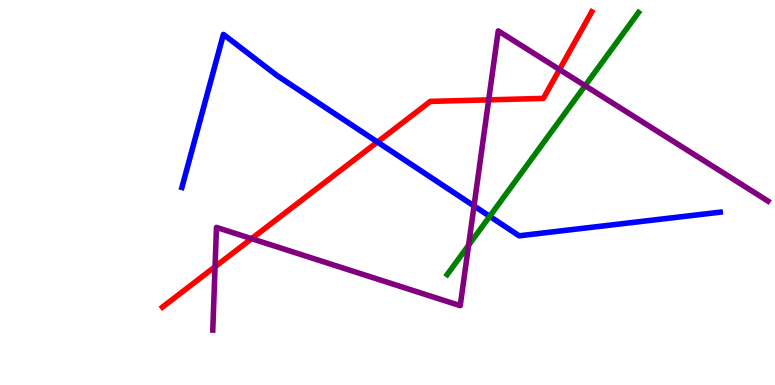[{'lines': ['blue', 'red'], 'intersections': [{'x': 4.87, 'y': 6.31}]}, {'lines': ['green', 'red'], 'intersections': []}, {'lines': ['purple', 'red'], 'intersections': [{'x': 2.77, 'y': 3.07}, {'x': 3.25, 'y': 3.8}, {'x': 6.31, 'y': 7.41}, {'x': 7.22, 'y': 8.19}]}, {'lines': ['blue', 'green'], 'intersections': [{'x': 6.32, 'y': 4.38}]}, {'lines': ['blue', 'purple'], 'intersections': [{'x': 6.12, 'y': 4.65}]}, {'lines': ['green', 'purple'], 'intersections': [{'x': 6.05, 'y': 3.63}, {'x': 7.55, 'y': 7.77}]}]